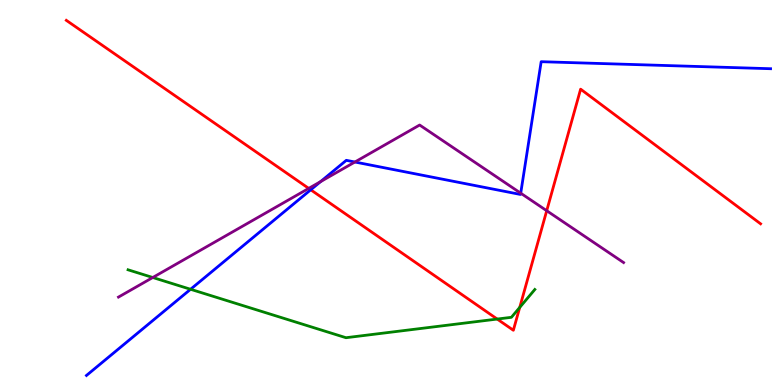[{'lines': ['blue', 'red'], 'intersections': [{'x': 4.01, 'y': 5.07}]}, {'lines': ['green', 'red'], 'intersections': [{'x': 6.42, 'y': 1.71}, {'x': 6.71, 'y': 2.02}]}, {'lines': ['purple', 'red'], 'intersections': [{'x': 3.98, 'y': 5.11}, {'x': 7.05, 'y': 4.53}]}, {'lines': ['blue', 'green'], 'intersections': [{'x': 2.46, 'y': 2.49}]}, {'lines': ['blue', 'purple'], 'intersections': [{'x': 4.14, 'y': 5.28}, {'x': 4.58, 'y': 5.79}, {'x': 6.72, 'y': 4.98}]}, {'lines': ['green', 'purple'], 'intersections': [{'x': 1.97, 'y': 2.79}]}]